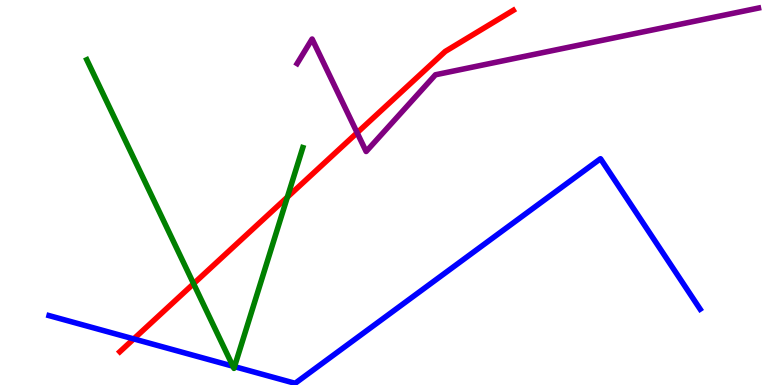[{'lines': ['blue', 'red'], 'intersections': [{'x': 1.73, 'y': 1.2}]}, {'lines': ['green', 'red'], 'intersections': [{'x': 2.5, 'y': 2.63}, {'x': 3.71, 'y': 4.88}]}, {'lines': ['purple', 'red'], 'intersections': [{'x': 4.61, 'y': 6.55}]}, {'lines': ['blue', 'green'], 'intersections': [{'x': 3.01, 'y': 0.488}, {'x': 3.03, 'y': 0.477}]}, {'lines': ['blue', 'purple'], 'intersections': []}, {'lines': ['green', 'purple'], 'intersections': []}]